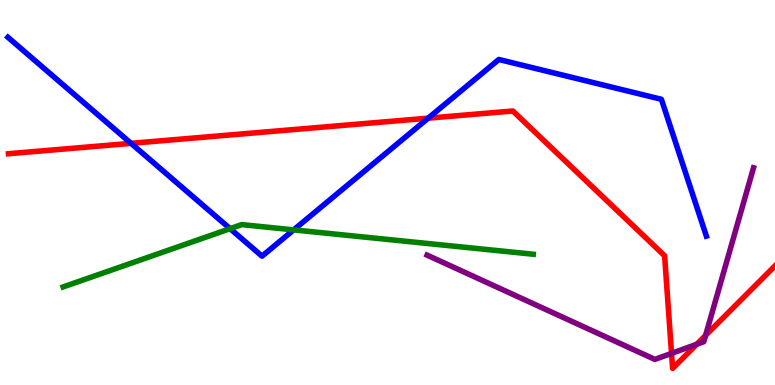[{'lines': ['blue', 'red'], 'intersections': [{'x': 1.69, 'y': 6.28}, {'x': 5.52, 'y': 6.93}]}, {'lines': ['green', 'red'], 'intersections': []}, {'lines': ['purple', 'red'], 'intersections': [{'x': 8.67, 'y': 0.822}, {'x': 8.99, 'y': 1.06}, {'x': 9.1, 'y': 1.29}]}, {'lines': ['blue', 'green'], 'intersections': [{'x': 2.97, 'y': 4.06}, {'x': 3.79, 'y': 4.03}]}, {'lines': ['blue', 'purple'], 'intersections': []}, {'lines': ['green', 'purple'], 'intersections': []}]